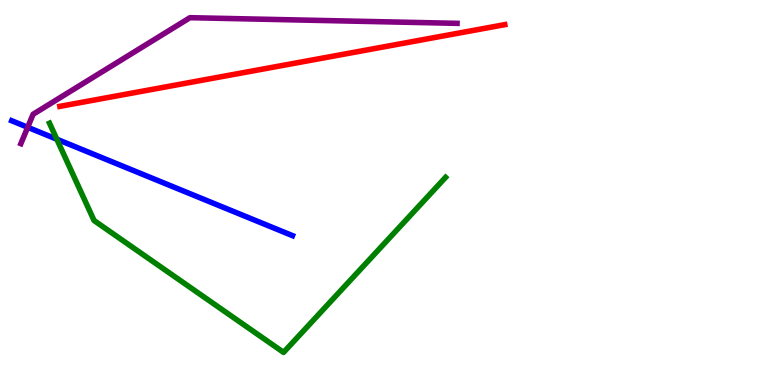[{'lines': ['blue', 'red'], 'intersections': []}, {'lines': ['green', 'red'], 'intersections': []}, {'lines': ['purple', 'red'], 'intersections': []}, {'lines': ['blue', 'green'], 'intersections': [{'x': 0.733, 'y': 6.38}]}, {'lines': ['blue', 'purple'], 'intersections': [{'x': 0.357, 'y': 6.69}]}, {'lines': ['green', 'purple'], 'intersections': []}]